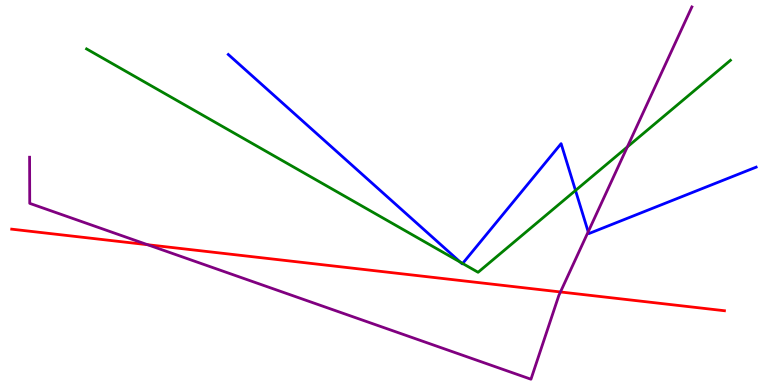[{'lines': ['blue', 'red'], 'intersections': []}, {'lines': ['green', 'red'], 'intersections': []}, {'lines': ['purple', 'red'], 'intersections': [{'x': 1.9, 'y': 3.64}, {'x': 7.23, 'y': 2.42}]}, {'lines': ['blue', 'green'], 'intersections': [{'x': 5.94, 'y': 3.19}, {'x': 5.97, 'y': 3.16}, {'x': 7.43, 'y': 5.05}]}, {'lines': ['blue', 'purple'], 'intersections': [{'x': 7.59, 'y': 3.98}]}, {'lines': ['green', 'purple'], 'intersections': [{'x': 8.09, 'y': 6.18}]}]